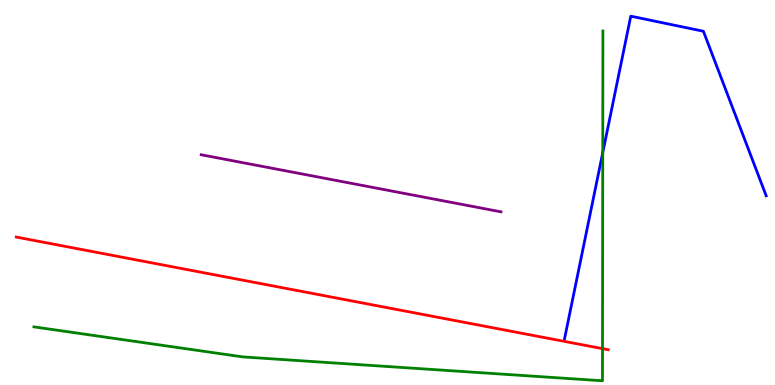[{'lines': ['blue', 'red'], 'intersections': []}, {'lines': ['green', 'red'], 'intersections': [{'x': 7.77, 'y': 0.944}]}, {'lines': ['purple', 'red'], 'intersections': []}, {'lines': ['blue', 'green'], 'intersections': [{'x': 7.78, 'y': 6.04}]}, {'lines': ['blue', 'purple'], 'intersections': []}, {'lines': ['green', 'purple'], 'intersections': []}]